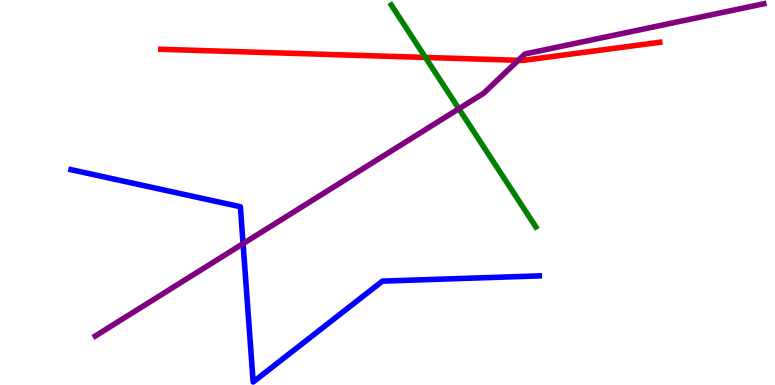[{'lines': ['blue', 'red'], 'intersections': []}, {'lines': ['green', 'red'], 'intersections': [{'x': 5.49, 'y': 8.51}]}, {'lines': ['purple', 'red'], 'intersections': [{'x': 6.69, 'y': 8.43}]}, {'lines': ['blue', 'green'], 'intersections': []}, {'lines': ['blue', 'purple'], 'intersections': [{'x': 3.14, 'y': 3.67}]}, {'lines': ['green', 'purple'], 'intersections': [{'x': 5.92, 'y': 7.18}]}]